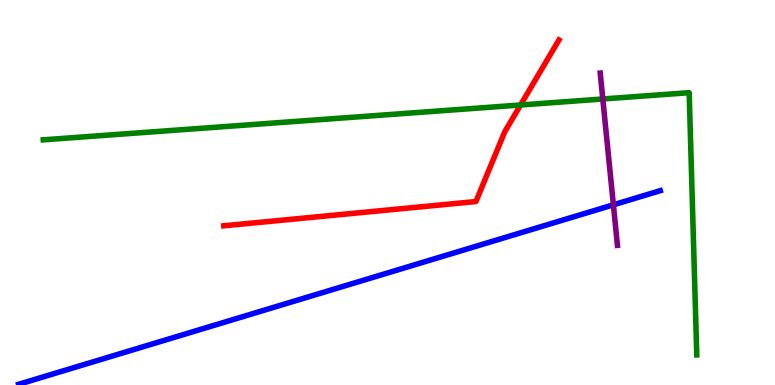[{'lines': ['blue', 'red'], 'intersections': []}, {'lines': ['green', 'red'], 'intersections': [{'x': 6.72, 'y': 7.27}]}, {'lines': ['purple', 'red'], 'intersections': []}, {'lines': ['blue', 'green'], 'intersections': []}, {'lines': ['blue', 'purple'], 'intersections': [{'x': 7.91, 'y': 4.68}]}, {'lines': ['green', 'purple'], 'intersections': [{'x': 7.78, 'y': 7.43}]}]